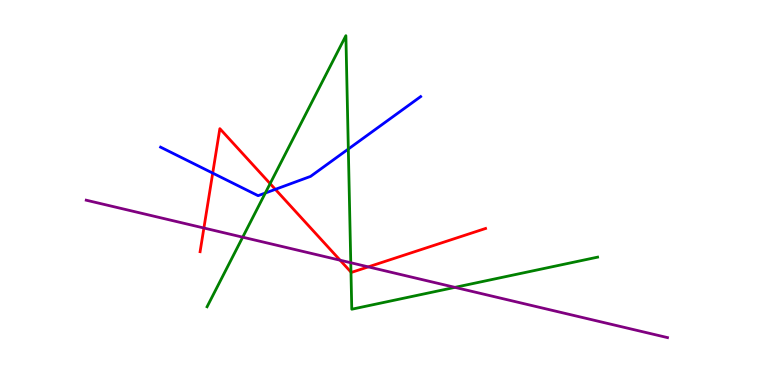[{'lines': ['blue', 'red'], 'intersections': [{'x': 2.74, 'y': 5.5}, {'x': 3.55, 'y': 5.08}]}, {'lines': ['green', 'red'], 'intersections': [{'x': 3.49, 'y': 5.23}, {'x': 4.53, 'y': 2.93}]}, {'lines': ['purple', 'red'], 'intersections': [{'x': 2.63, 'y': 4.08}, {'x': 4.39, 'y': 3.24}, {'x': 4.75, 'y': 3.07}]}, {'lines': ['blue', 'green'], 'intersections': [{'x': 3.42, 'y': 4.99}, {'x': 4.49, 'y': 6.13}]}, {'lines': ['blue', 'purple'], 'intersections': []}, {'lines': ['green', 'purple'], 'intersections': [{'x': 3.13, 'y': 3.84}, {'x': 4.53, 'y': 3.18}, {'x': 5.87, 'y': 2.54}]}]